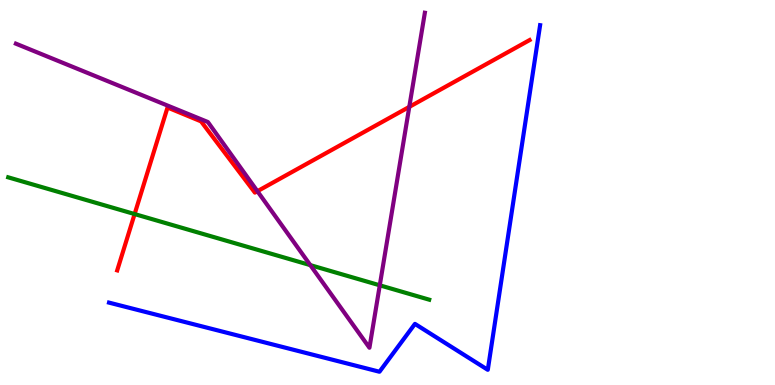[{'lines': ['blue', 'red'], 'intersections': []}, {'lines': ['green', 'red'], 'intersections': [{'x': 1.74, 'y': 4.44}]}, {'lines': ['purple', 'red'], 'intersections': [{'x': 3.32, 'y': 5.03}, {'x': 5.28, 'y': 7.22}]}, {'lines': ['blue', 'green'], 'intersections': []}, {'lines': ['blue', 'purple'], 'intersections': []}, {'lines': ['green', 'purple'], 'intersections': [{'x': 4.0, 'y': 3.11}, {'x': 4.9, 'y': 2.59}]}]